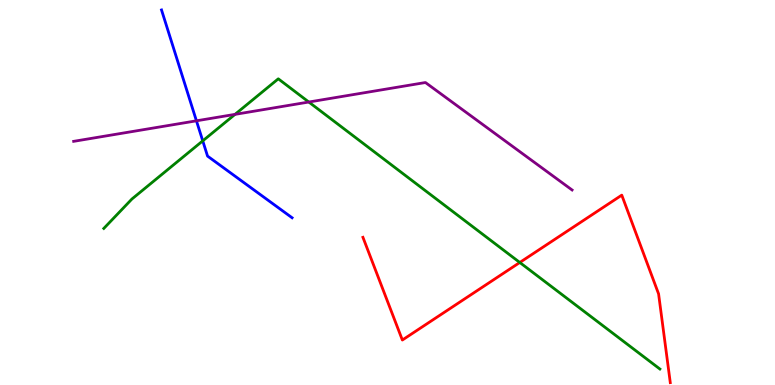[{'lines': ['blue', 'red'], 'intersections': []}, {'lines': ['green', 'red'], 'intersections': [{'x': 6.71, 'y': 3.18}]}, {'lines': ['purple', 'red'], 'intersections': []}, {'lines': ['blue', 'green'], 'intersections': [{'x': 2.62, 'y': 6.34}]}, {'lines': ['blue', 'purple'], 'intersections': [{'x': 2.53, 'y': 6.86}]}, {'lines': ['green', 'purple'], 'intersections': [{'x': 3.03, 'y': 7.03}, {'x': 3.98, 'y': 7.35}]}]